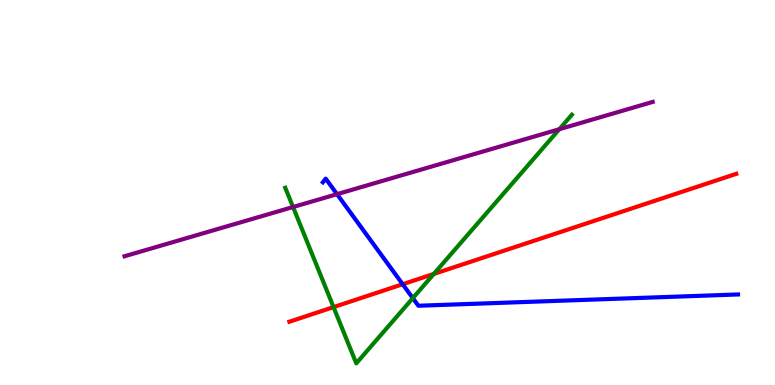[{'lines': ['blue', 'red'], 'intersections': [{'x': 5.2, 'y': 2.62}]}, {'lines': ['green', 'red'], 'intersections': [{'x': 4.3, 'y': 2.02}, {'x': 5.6, 'y': 2.88}]}, {'lines': ['purple', 'red'], 'intersections': []}, {'lines': ['blue', 'green'], 'intersections': [{'x': 5.33, 'y': 2.26}]}, {'lines': ['blue', 'purple'], 'intersections': [{'x': 4.35, 'y': 4.96}]}, {'lines': ['green', 'purple'], 'intersections': [{'x': 3.78, 'y': 4.62}, {'x': 7.22, 'y': 6.64}]}]